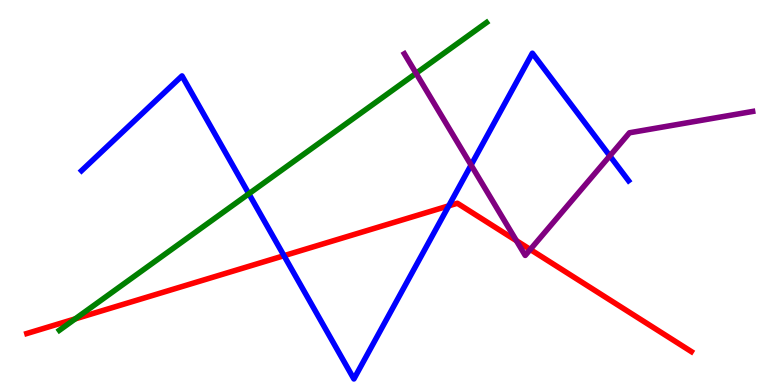[{'lines': ['blue', 'red'], 'intersections': [{'x': 3.66, 'y': 3.36}, {'x': 5.79, 'y': 4.65}]}, {'lines': ['green', 'red'], 'intersections': [{'x': 0.97, 'y': 1.72}]}, {'lines': ['purple', 'red'], 'intersections': [{'x': 6.66, 'y': 3.75}, {'x': 6.84, 'y': 3.52}]}, {'lines': ['blue', 'green'], 'intersections': [{'x': 3.21, 'y': 4.97}]}, {'lines': ['blue', 'purple'], 'intersections': [{'x': 6.08, 'y': 5.71}, {'x': 7.87, 'y': 5.95}]}, {'lines': ['green', 'purple'], 'intersections': [{'x': 5.37, 'y': 8.1}]}]